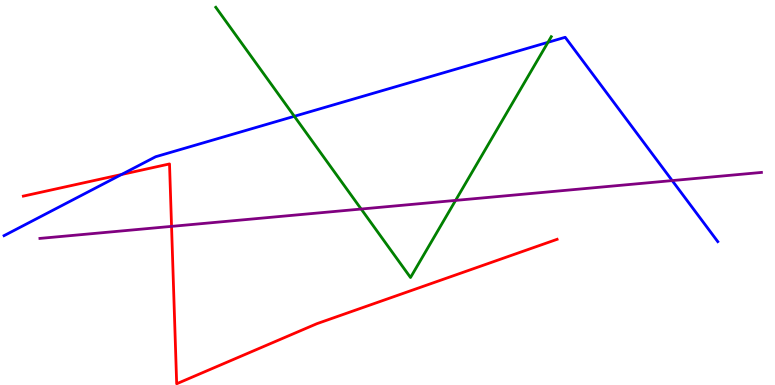[{'lines': ['blue', 'red'], 'intersections': [{'x': 1.57, 'y': 5.47}]}, {'lines': ['green', 'red'], 'intersections': []}, {'lines': ['purple', 'red'], 'intersections': [{'x': 2.21, 'y': 4.12}]}, {'lines': ['blue', 'green'], 'intersections': [{'x': 3.8, 'y': 6.98}, {'x': 7.07, 'y': 8.9}]}, {'lines': ['blue', 'purple'], 'intersections': [{'x': 8.67, 'y': 5.31}]}, {'lines': ['green', 'purple'], 'intersections': [{'x': 4.66, 'y': 4.57}, {'x': 5.88, 'y': 4.79}]}]